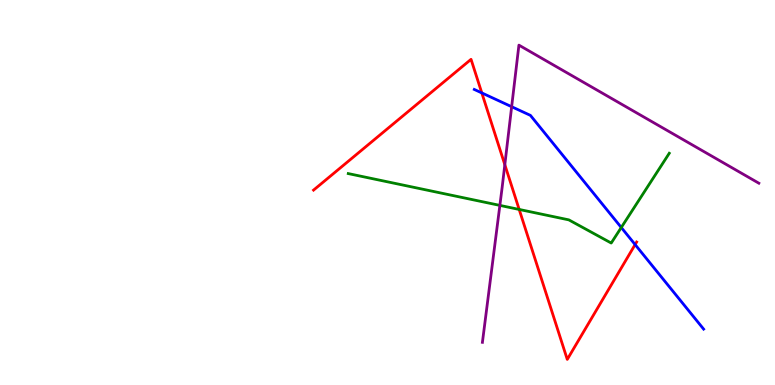[{'lines': ['blue', 'red'], 'intersections': [{'x': 6.22, 'y': 7.59}, {'x': 8.2, 'y': 3.65}]}, {'lines': ['green', 'red'], 'intersections': [{'x': 6.7, 'y': 4.56}]}, {'lines': ['purple', 'red'], 'intersections': [{'x': 6.51, 'y': 5.72}]}, {'lines': ['blue', 'green'], 'intersections': [{'x': 8.02, 'y': 4.09}]}, {'lines': ['blue', 'purple'], 'intersections': [{'x': 6.6, 'y': 7.23}]}, {'lines': ['green', 'purple'], 'intersections': [{'x': 6.45, 'y': 4.67}]}]